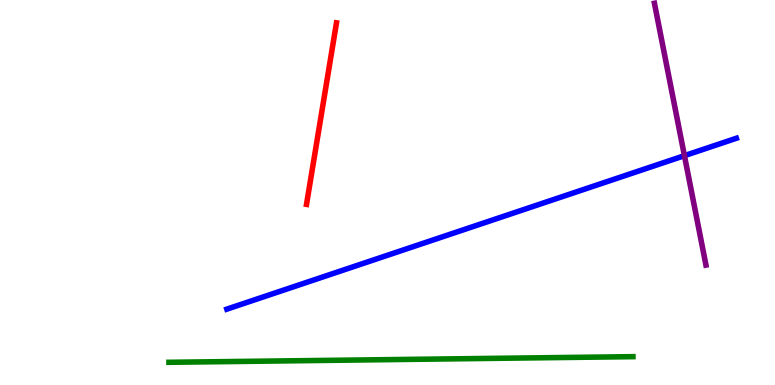[{'lines': ['blue', 'red'], 'intersections': []}, {'lines': ['green', 'red'], 'intersections': []}, {'lines': ['purple', 'red'], 'intersections': []}, {'lines': ['blue', 'green'], 'intersections': []}, {'lines': ['blue', 'purple'], 'intersections': [{'x': 8.83, 'y': 5.96}]}, {'lines': ['green', 'purple'], 'intersections': []}]